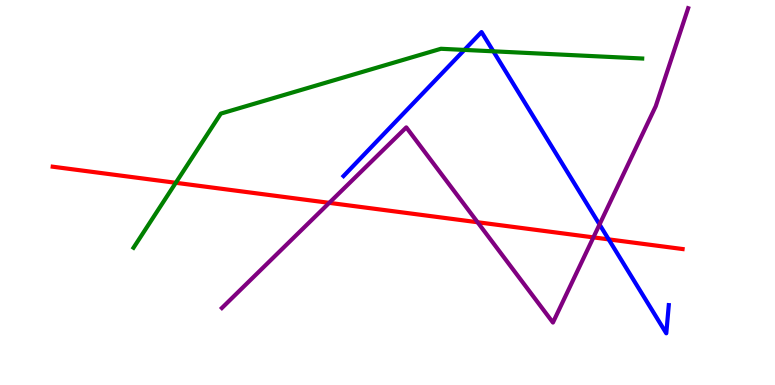[{'lines': ['blue', 'red'], 'intersections': [{'x': 7.85, 'y': 3.78}]}, {'lines': ['green', 'red'], 'intersections': [{'x': 2.27, 'y': 5.25}]}, {'lines': ['purple', 'red'], 'intersections': [{'x': 4.25, 'y': 4.73}, {'x': 6.16, 'y': 4.23}, {'x': 7.66, 'y': 3.83}]}, {'lines': ['blue', 'green'], 'intersections': [{'x': 5.99, 'y': 8.7}, {'x': 6.37, 'y': 8.67}]}, {'lines': ['blue', 'purple'], 'intersections': [{'x': 7.74, 'y': 4.17}]}, {'lines': ['green', 'purple'], 'intersections': []}]